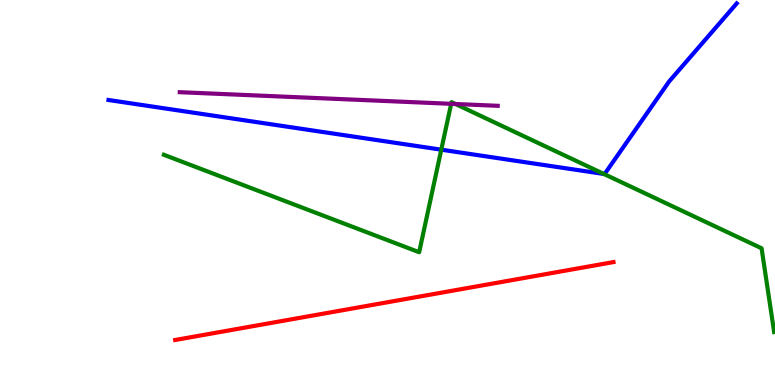[{'lines': ['blue', 'red'], 'intersections': []}, {'lines': ['green', 'red'], 'intersections': []}, {'lines': ['purple', 'red'], 'intersections': []}, {'lines': ['blue', 'green'], 'intersections': [{'x': 5.69, 'y': 6.11}, {'x': 7.79, 'y': 5.48}]}, {'lines': ['blue', 'purple'], 'intersections': []}, {'lines': ['green', 'purple'], 'intersections': [{'x': 5.82, 'y': 7.3}, {'x': 5.88, 'y': 7.3}]}]